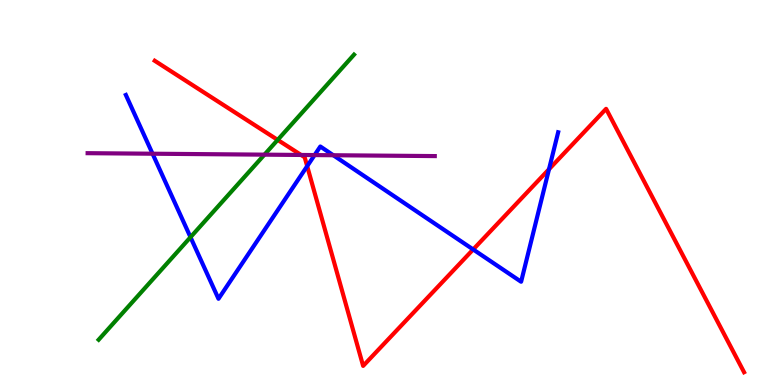[{'lines': ['blue', 'red'], 'intersections': [{'x': 3.96, 'y': 5.68}, {'x': 6.11, 'y': 3.52}, {'x': 7.08, 'y': 5.6}]}, {'lines': ['green', 'red'], 'intersections': [{'x': 3.58, 'y': 6.37}]}, {'lines': ['purple', 'red'], 'intersections': [{'x': 3.88, 'y': 5.97}]}, {'lines': ['blue', 'green'], 'intersections': [{'x': 2.46, 'y': 3.84}]}, {'lines': ['blue', 'purple'], 'intersections': [{'x': 1.97, 'y': 6.01}, {'x': 4.06, 'y': 5.97}, {'x': 4.3, 'y': 5.97}]}, {'lines': ['green', 'purple'], 'intersections': [{'x': 3.41, 'y': 5.98}]}]